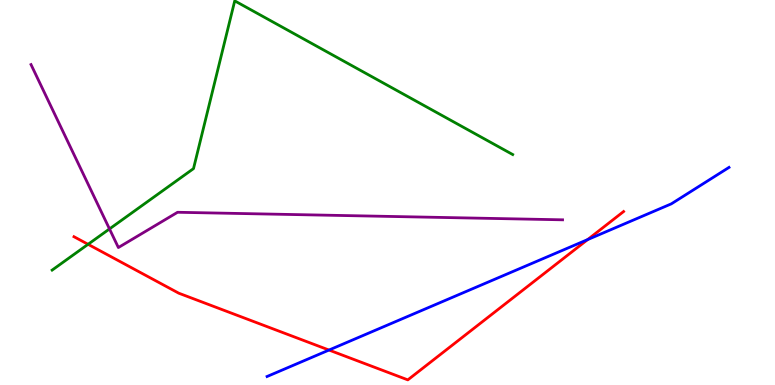[{'lines': ['blue', 'red'], 'intersections': [{'x': 4.25, 'y': 0.908}, {'x': 7.58, 'y': 3.78}]}, {'lines': ['green', 'red'], 'intersections': [{'x': 1.14, 'y': 3.65}]}, {'lines': ['purple', 'red'], 'intersections': []}, {'lines': ['blue', 'green'], 'intersections': []}, {'lines': ['blue', 'purple'], 'intersections': []}, {'lines': ['green', 'purple'], 'intersections': [{'x': 1.41, 'y': 4.05}]}]